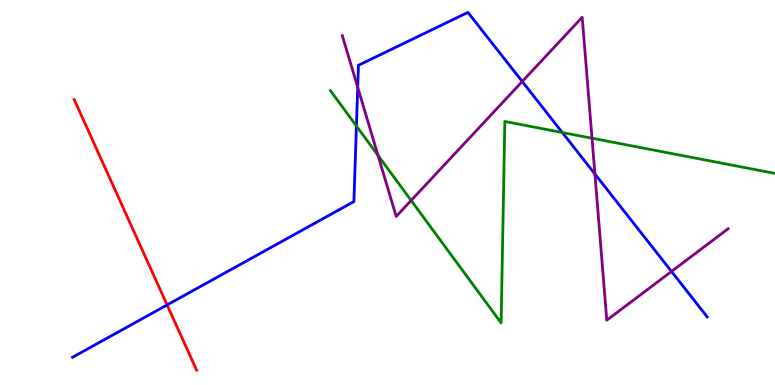[{'lines': ['blue', 'red'], 'intersections': [{'x': 2.16, 'y': 2.08}]}, {'lines': ['green', 'red'], 'intersections': []}, {'lines': ['purple', 'red'], 'intersections': []}, {'lines': ['blue', 'green'], 'intersections': [{'x': 4.6, 'y': 6.73}, {'x': 7.26, 'y': 6.56}]}, {'lines': ['blue', 'purple'], 'intersections': [{'x': 4.62, 'y': 7.73}, {'x': 6.74, 'y': 7.88}, {'x': 7.68, 'y': 5.48}, {'x': 8.66, 'y': 2.95}]}, {'lines': ['green', 'purple'], 'intersections': [{'x': 4.88, 'y': 5.96}, {'x': 5.31, 'y': 4.79}, {'x': 7.64, 'y': 6.41}]}]